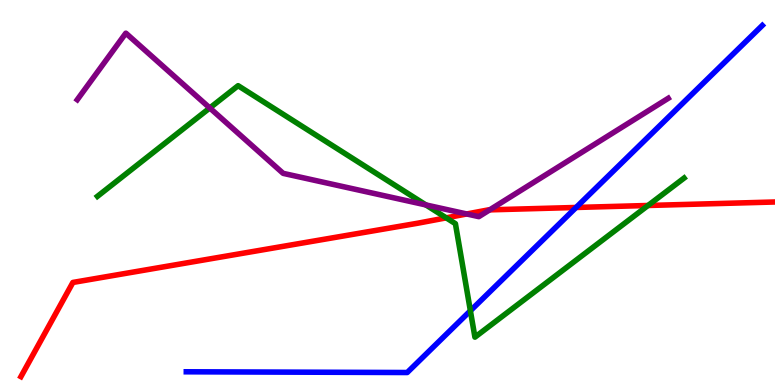[{'lines': ['blue', 'red'], 'intersections': [{'x': 7.43, 'y': 4.61}]}, {'lines': ['green', 'red'], 'intersections': [{'x': 5.76, 'y': 4.34}, {'x': 8.36, 'y': 4.66}]}, {'lines': ['purple', 'red'], 'intersections': [{'x': 6.02, 'y': 4.44}, {'x': 6.32, 'y': 4.55}]}, {'lines': ['blue', 'green'], 'intersections': [{'x': 6.07, 'y': 1.93}]}, {'lines': ['blue', 'purple'], 'intersections': []}, {'lines': ['green', 'purple'], 'intersections': [{'x': 2.71, 'y': 7.2}, {'x': 5.5, 'y': 4.68}]}]